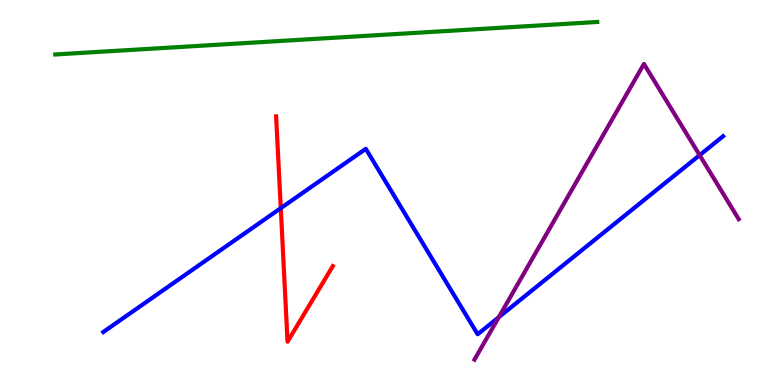[{'lines': ['blue', 'red'], 'intersections': [{'x': 3.62, 'y': 4.59}]}, {'lines': ['green', 'red'], 'intersections': []}, {'lines': ['purple', 'red'], 'intersections': []}, {'lines': ['blue', 'green'], 'intersections': []}, {'lines': ['blue', 'purple'], 'intersections': [{'x': 6.44, 'y': 1.76}, {'x': 9.03, 'y': 5.97}]}, {'lines': ['green', 'purple'], 'intersections': []}]